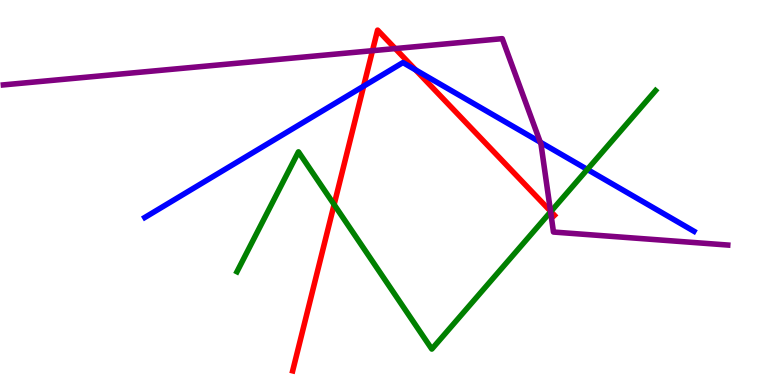[{'lines': ['blue', 'red'], 'intersections': [{'x': 4.69, 'y': 7.76}, {'x': 5.36, 'y': 8.18}]}, {'lines': ['green', 'red'], 'intersections': [{'x': 4.31, 'y': 4.69}, {'x': 7.11, 'y': 4.51}]}, {'lines': ['purple', 'red'], 'intersections': [{'x': 4.81, 'y': 8.68}, {'x': 5.1, 'y': 8.74}, {'x': 7.1, 'y': 4.51}]}, {'lines': ['blue', 'green'], 'intersections': [{'x': 7.58, 'y': 5.6}]}, {'lines': ['blue', 'purple'], 'intersections': [{'x': 6.97, 'y': 6.31}]}, {'lines': ['green', 'purple'], 'intersections': [{'x': 7.1, 'y': 4.5}]}]